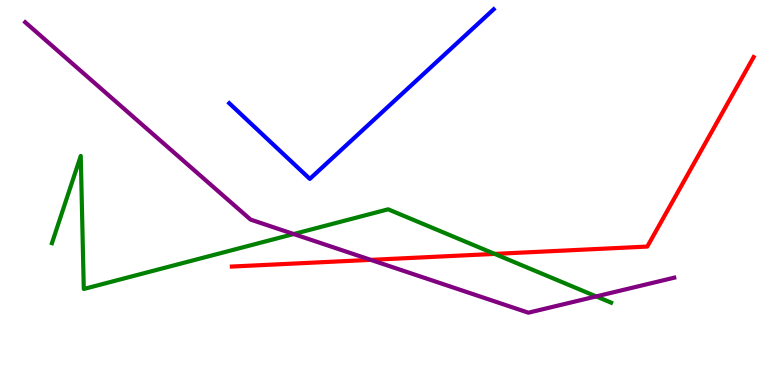[{'lines': ['blue', 'red'], 'intersections': []}, {'lines': ['green', 'red'], 'intersections': [{'x': 6.38, 'y': 3.41}]}, {'lines': ['purple', 'red'], 'intersections': [{'x': 4.78, 'y': 3.25}]}, {'lines': ['blue', 'green'], 'intersections': []}, {'lines': ['blue', 'purple'], 'intersections': []}, {'lines': ['green', 'purple'], 'intersections': [{'x': 3.79, 'y': 3.92}, {'x': 7.69, 'y': 2.3}]}]